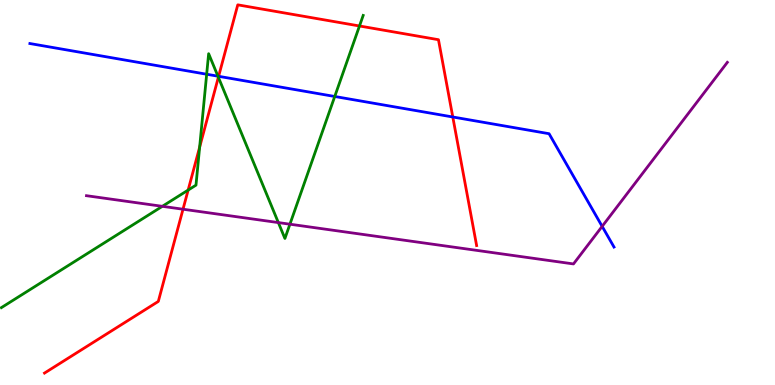[{'lines': ['blue', 'red'], 'intersections': [{'x': 2.82, 'y': 8.02}, {'x': 5.84, 'y': 6.96}]}, {'lines': ['green', 'red'], 'intersections': [{'x': 2.43, 'y': 5.06}, {'x': 2.58, 'y': 6.18}, {'x': 2.82, 'y': 7.99}, {'x': 4.64, 'y': 9.33}]}, {'lines': ['purple', 'red'], 'intersections': [{'x': 2.36, 'y': 4.57}]}, {'lines': ['blue', 'green'], 'intersections': [{'x': 2.67, 'y': 8.07}, {'x': 2.81, 'y': 8.02}, {'x': 4.32, 'y': 7.49}]}, {'lines': ['blue', 'purple'], 'intersections': [{'x': 7.77, 'y': 4.12}]}, {'lines': ['green', 'purple'], 'intersections': [{'x': 2.09, 'y': 4.64}, {'x': 3.59, 'y': 4.22}, {'x': 3.74, 'y': 4.18}]}]